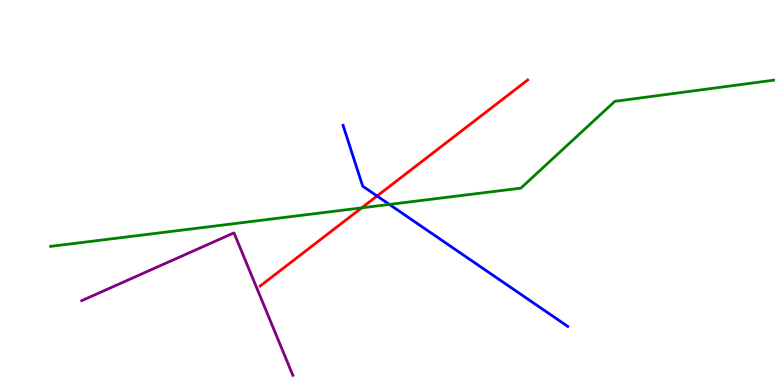[{'lines': ['blue', 'red'], 'intersections': [{'x': 4.87, 'y': 4.91}]}, {'lines': ['green', 'red'], 'intersections': [{'x': 4.67, 'y': 4.6}]}, {'lines': ['purple', 'red'], 'intersections': []}, {'lines': ['blue', 'green'], 'intersections': [{'x': 5.02, 'y': 4.69}]}, {'lines': ['blue', 'purple'], 'intersections': []}, {'lines': ['green', 'purple'], 'intersections': []}]